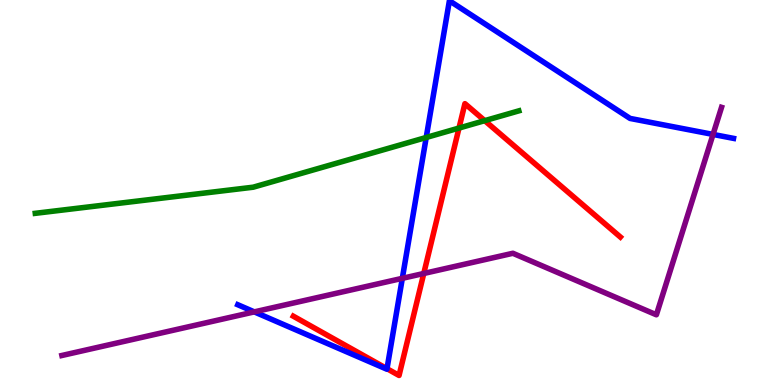[{'lines': ['blue', 'red'], 'intersections': [{'x': 4.99, 'y': 0.423}]}, {'lines': ['green', 'red'], 'intersections': [{'x': 5.92, 'y': 6.67}, {'x': 6.25, 'y': 6.87}]}, {'lines': ['purple', 'red'], 'intersections': [{'x': 5.47, 'y': 2.9}]}, {'lines': ['blue', 'green'], 'intersections': [{'x': 5.5, 'y': 6.43}]}, {'lines': ['blue', 'purple'], 'intersections': [{'x': 3.28, 'y': 1.9}, {'x': 5.19, 'y': 2.77}, {'x': 9.2, 'y': 6.51}]}, {'lines': ['green', 'purple'], 'intersections': []}]